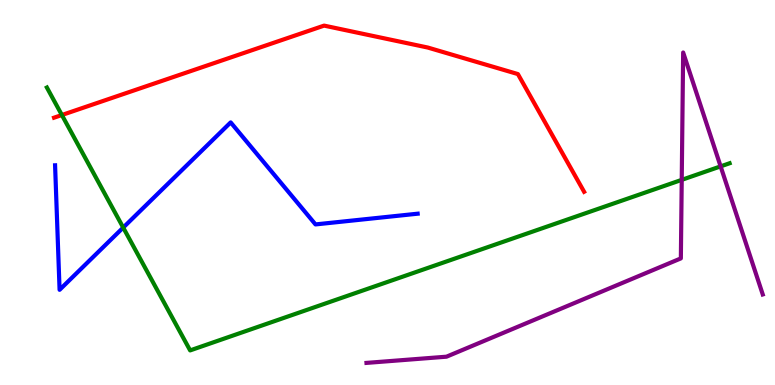[{'lines': ['blue', 'red'], 'intersections': []}, {'lines': ['green', 'red'], 'intersections': [{'x': 0.798, 'y': 7.01}]}, {'lines': ['purple', 'red'], 'intersections': []}, {'lines': ['blue', 'green'], 'intersections': [{'x': 1.59, 'y': 4.09}]}, {'lines': ['blue', 'purple'], 'intersections': []}, {'lines': ['green', 'purple'], 'intersections': [{'x': 8.8, 'y': 5.33}, {'x': 9.3, 'y': 5.68}]}]